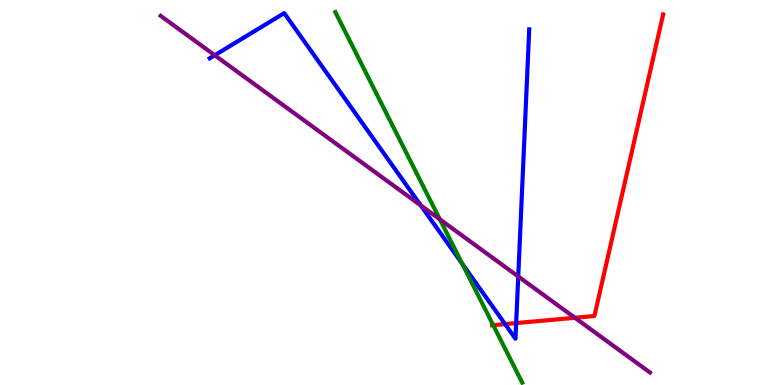[{'lines': ['blue', 'red'], 'intersections': [{'x': 6.52, 'y': 1.58}, {'x': 6.66, 'y': 1.61}]}, {'lines': ['green', 'red'], 'intersections': [{'x': 6.36, 'y': 1.55}]}, {'lines': ['purple', 'red'], 'intersections': [{'x': 7.42, 'y': 1.75}]}, {'lines': ['blue', 'green'], 'intersections': [{'x': 5.97, 'y': 3.15}]}, {'lines': ['blue', 'purple'], 'intersections': [{'x': 2.77, 'y': 8.56}, {'x': 5.43, 'y': 4.66}, {'x': 6.69, 'y': 2.82}]}, {'lines': ['green', 'purple'], 'intersections': [{'x': 5.68, 'y': 4.3}]}]